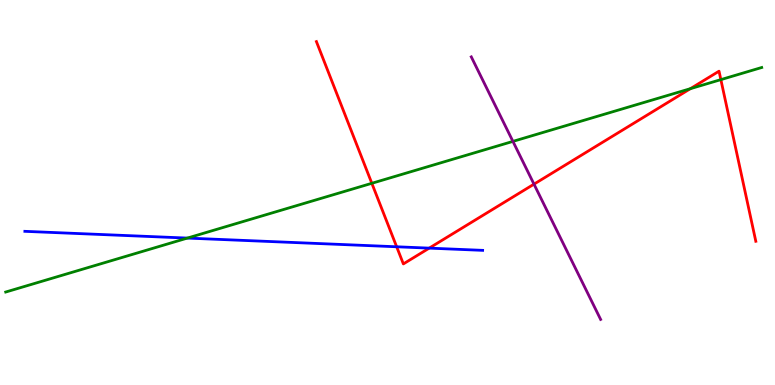[{'lines': ['blue', 'red'], 'intersections': [{'x': 5.12, 'y': 3.59}, {'x': 5.54, 'y': 3.56}]}, {'lines': ['green', 'red'], 'intersections': [{'x': 4.8, 'y': 5.24}, {'x': 8.91, 'y': 7.7}, {'x': 9.3, 'y': 7.93}]}, {'lines': ['purple', 'red'], 'intersections': [{'x': 6.89, 'y': 5.22}]}, {'lines': ['blue', 'green'], 'intersections': [{'x': 2.42, 'y': 3.82}]}, {'lines': ['blue', 'purple'], 'intersections': []}, {'lines': ['green', 'purple'], 'intersections': [{'x': 6.62, 'y': 6.33}]}]